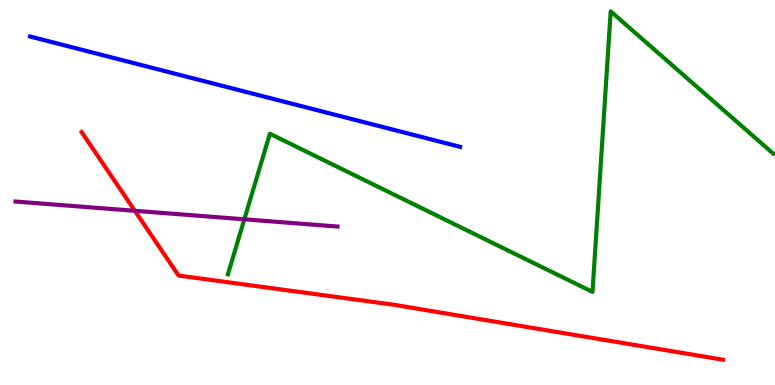[{'lines': ['blue', 'red'], 'intersections': []}, {'lines': ['green', 'red'], 'intersections': []}, {'lines': ['purple', 'red'], 'intersections': [{'x': 1.74, 'y': 4.52}]}, {'lines': ['blue', 'green'], 'intersections': []}, {'lines': ['blue', 'purple'], 'intersections': []}, {'lines': ['green', 'purple'], 'intersections': [{'x': 3.15, 'y': 4.3}]}]